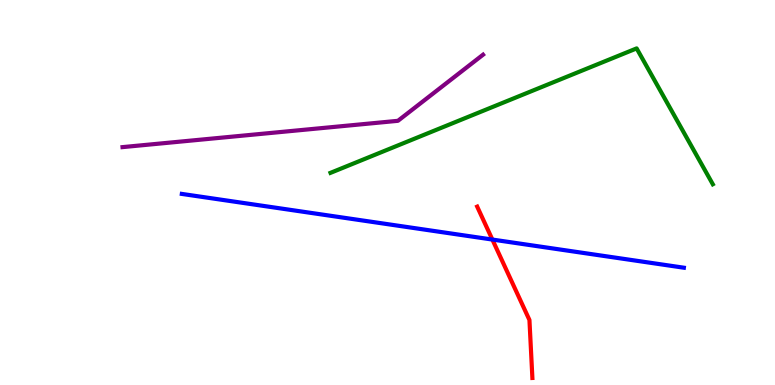[{'lines': ['blue', 'red'], 'intersections': [{'x': 6.35, 'y': 3.78}]}, {'lines': ['green', 'red'], 'intersections': []}, {'lines': ['purple', 'red'], 'intersections': []}, {'lines': ['blue', 'green'], 'intersections': []}, {'lines': ['blue', 'purple'], 'intersections': []}, {'lines': ['green', 'purple'], 'intersections': []}]